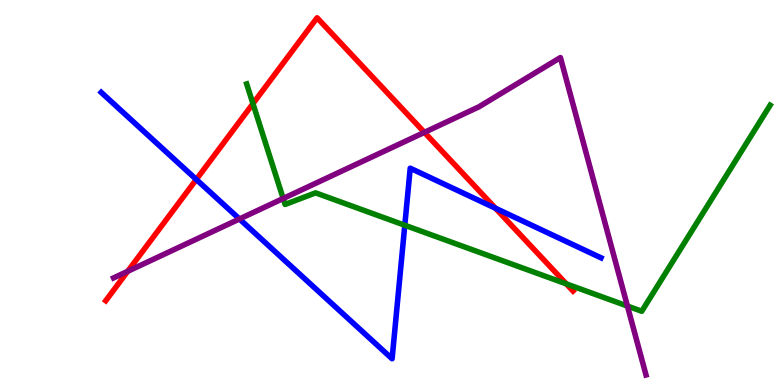[{'lines': ['blue', 'red'], 'intersections': [{'x': 2.53, 'y': 5.34}, {'x': 6.39, 'y': 4.59}]}, {'lines': ['green', 'red'], 'intersections': [{'x': 3.26, 'y': 7.31}, {'x': 7.31, 'y': 2.63}]}, {'lines': ['purple', 'red'], 'intersections': [{'x': 1.65, 'y': 2.95}, {'x': 5.48, 'y': 6.56}]}, {'lines': ['blue', 'green'], 'intersections': [{'x': 5.22, 'y': 4.15}]}, {'lines': ['blue', 'purple'], 'intersections': [{'x': 3.09, 'y': 4.31}]}, {'lines': ['green', 'purple'], 'intersections': [{'x': 3.65, 'y': 4.84}, {'x': 8.1, 'y': 2.05}]}]